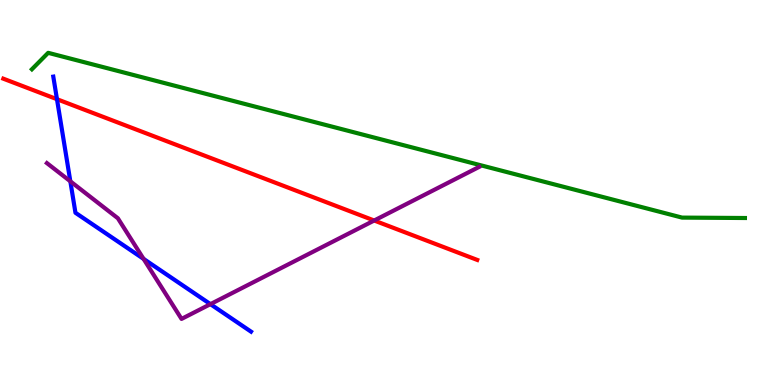[{'lines': ['blue', 'red'], 'intersections': [{'x': 0.735, 'y': 7.42}]}, {'lines': ['green', 'red'], 'intersections': []}, {'lines': ['purple', 'red'], 'intersections': [{'x': 4.83, 'y': 4.27}]}, {'lines': ['blue', 'green'], 'intersections': []}, {'lines': ['blue', 'purple'], 'intersections': [{'x': 0.908, 'y': 5.29}, {'x': 1.85, 'y': 3.28}, {'x': 2.72, 'y': 2.1}]}, {'lines': ['green', 'purple'], 'intersections': []}]